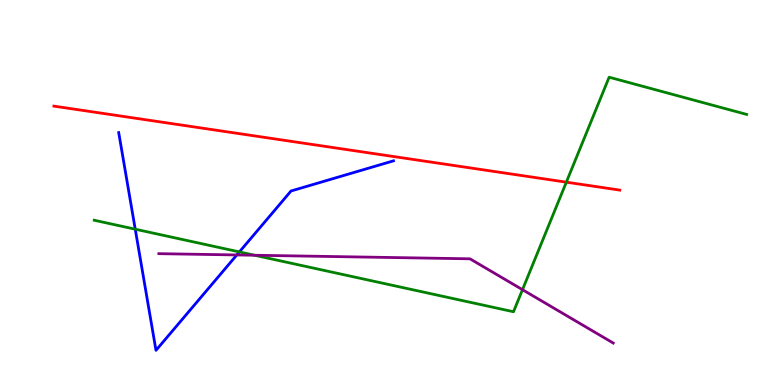[{'lines': ['blue', 'red'], 'intersections': []}, {'lines': ['green', 'red'], 'intersections': [{'x': 7.31, 'y': 5.27}]}, {'lines': ['purple', 'red'], 'intersections': []}, {'lines': ['blue', 'green'], 'intersections': [{'x': 1.75, 'y': 4.05}, {'x': 3.09, 'y': 3.46}]}, {'lines': ['blue', 'purple'], 'intersections': [{'x': 3.06, 'y': 3.38}]}, {'lines': ['green', 'purple'], 'intersections': [{'x': 3.29, 'y': 3.37}, {'x': 6.74, 'y': 2.48}]}]